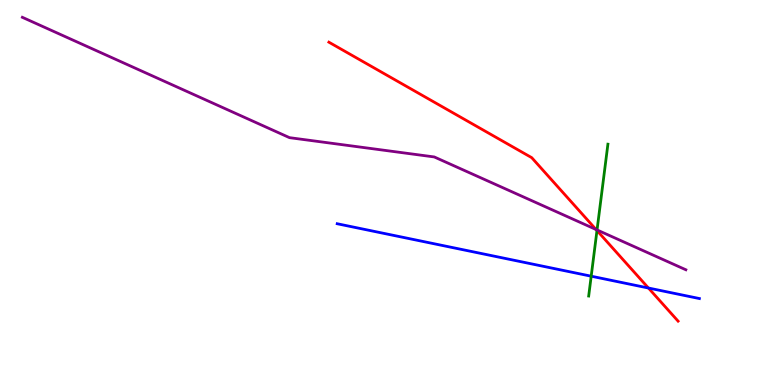[{'lines': ['blue', 'red'], 'intersections': [{'x': 8.37, 'y': 2.52}]}, {'lines': ['green', 'red'], 'intersections': [{'x': 7.7, 'y': 4.01}]}, {'lines': ['purple', 'red'], 'intersections': [{'x': 7.69, 'y': 4.04}]}, {'lines': ['blue', 'green'], 'intersections': [{'x': 7.63, 'y': 2.83}]}, {'lines': ['blue', 'purple'], 'intersections': []}, {'lines': ['green', 'purple'], 'intersections': [{'x': 7.7, 'y': 4.03}]}]